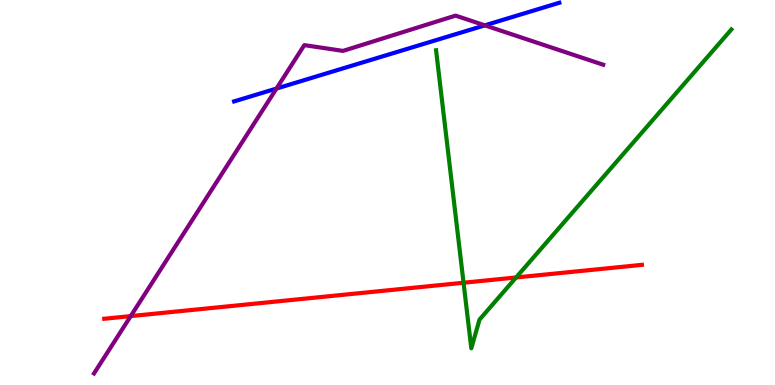[{'lines': ['blue', 'red'], 'intersections': []}, {'lines': ['green', 'red'], 'intersections': [{'x': 5.98, 'y': 2.66}, {'x': 6.66, 'y': 2.79}]}, {'lines': ['purple', 'red'], 'intersections': [{'x': 1.69, 'y': 1.79}]}, {'lines': ['blue', 'green'], 'intersections': []}, {'lines': ['blue', 'purple'], 'intersections': [{'x': 3.57, 'y': 7.7}, {'x': 6.26, 'y': 9.34}]}, {'lines': ['green', 'purple'], 'intersections': []}]